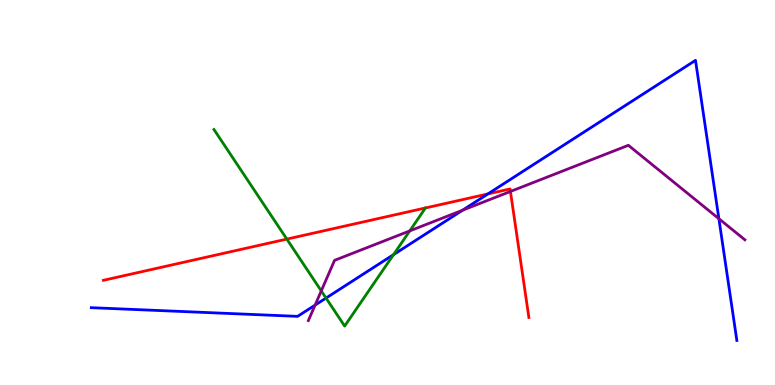[{'lines': ['blue', 'red'], 'intersections': [{'x': 6.3, 'y': 4.96}]}, {'lines': ['green', 'red'], 'intersections': [{'x': 3.7, 'y': 3.79}]}, {'lines': ['purple', 'red'], 'intersections': [{'x': 6.59, 'y': 5.03}]}, {'lines': ['blue', 'green'], 'intersections': [{'x': 4.21, 'y': 2.26}, {'x': 5.08, 'y': 3.39}]}, {'lines': ['blue', 'purple'], 'intersections': [{'x': 4.07, 'y': 2.07}, {'x': 5.97, 'y': 4.54}, {'x': 9.28, 'y': 4.32}]}, {'lines': ['green', 'purple'], 'intersections': [{'x': 4.15, 'y': 2.44}, {'x': 5.29, 'y': 4.0}]}]